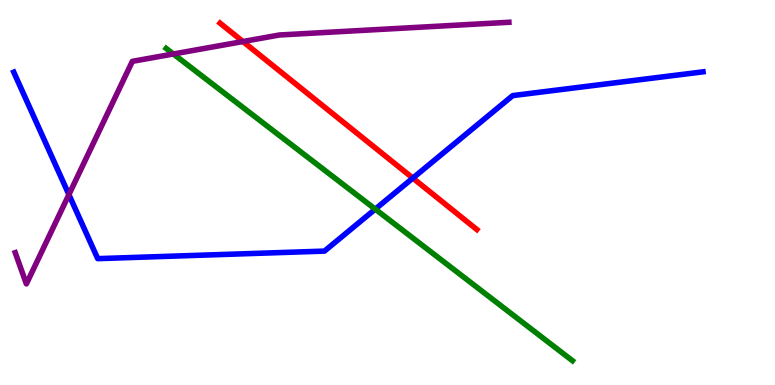[{'lines': ['blue', 'red'], 'intersections': [{'x': 5.33, 'y': 5.37}]}, {'lines': ['green', 'red'], 'intersections': []}, {'lines': ['purple', 'red'], 'intersections': [{'x': 3.13, 'y': 8.92}]}, {'lines': ['blue', 'green'], 'intersections': [{'x': 4.84, 'y': 4.57}]}, {'lines': ['blue', 'purple'], 'intersections': [{'x': 0.889, 'y': 4.95}]}, {'lines': ['green', 'purple'], 'intersections': [{'x': 2.24, 'y': 8.6}]}]